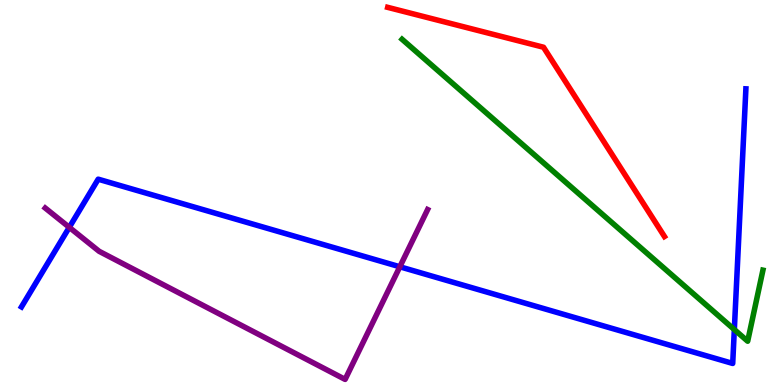[{'lines': ['blue', 'red'], 'intersections': []}, {'lines': ['green', 'red'], 'intersections': []}, {'lines': ['purple', 'red'], 'intersections': []}, {'lines': ['blue', 'green'], 'intersections': [{'x': 9.48, 'y': 1.44}]}, {'lines': ['blue', 'purple'], 'intersections': [{'x': 0.894, 'y': 4.1}, {'x': 5.16, 'y': 3.07}]}, {'lines': ['green', 'purple'], 'intersections': []}]